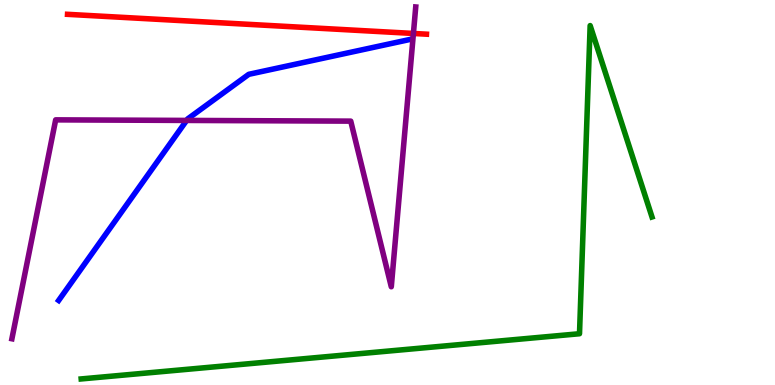[{'lines': ['blue', 'red'], 'intersections': []}, {'lines': ['green', 'red'], 'intersections': []}, {'lines': ['purple', 'red'], 'intersections': [{'x': 5.33, 'y': 9.13}]}, {'lines': ['blue', 'green'], 'intersections': []}, {'lines': ['blue', 'purple'], 'intersections': [{'x': 2.41, 'y': 6.87}]}, {'lines': ['green', 'purple'], 'intersections': []}]